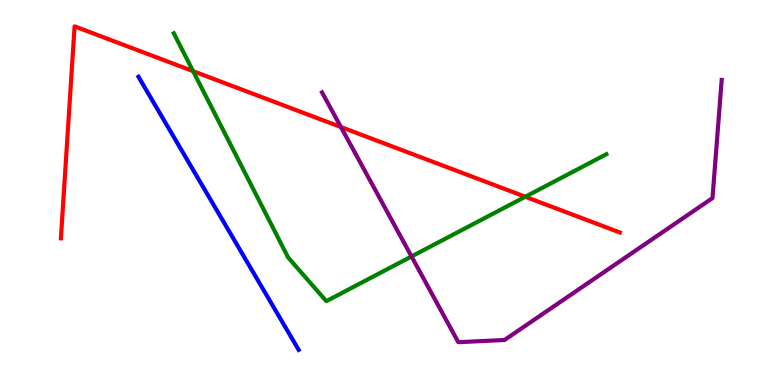[{'lines': ['blue', 'red'], 'intersections': []}, {'lines': ['green', 'red'], 'intersections': [{'x': 2.49, 'y': 8.15}, {'x': 6.78, 'y': 4.89}]}, {'lines': ['purple', 'red'], 'intersections': [{'x': 4.4, 'y': 6.7}]}, {'lines': ['blue', 'green'], 'intersections': []}, {'lines': ['blue', 'purple'], 'intersections': []}, {'lines': ['green', 'purple'], 'intersections': [{'x': 5.31, 'y': 3.34}]}]